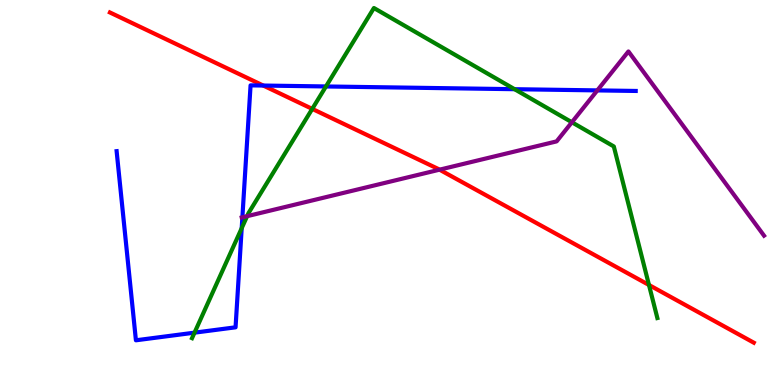[{'lines': ['blue', 'red'], 'intersections': [{'x': 3.4, 'y': 7.78}]}, {'lines': ['green', 'red'], 'intersections': [{'x': 4.03, 'y': 7.17}, {'x': 8.37, 'y': 2.6}]}, {'lines': ['purple', 'red'], 'intersections': [{'x': 5.67, 'y': 5.59}]}, {'lines': ['blue', 'green'], 'intersections': [{'x': 2.51, 'y': 1.36}, {'x': 3.12, 'y': 4.07}, {'x': 4.21, 'y': 7.75}, {'x': 6.64, 'y': 7.68}]}, {'lines': ['blue', 'purple'], 'intersections': [{'x': 3.13, 'y': 4.36}, {'x': 7.71, 'y': 7.65}]}, {'lines': ['green', 'purple'], 'intersections': [{'x': 3.19, 'y': 4.38}, {'x': 7.38, 'y': 6.82}]}]